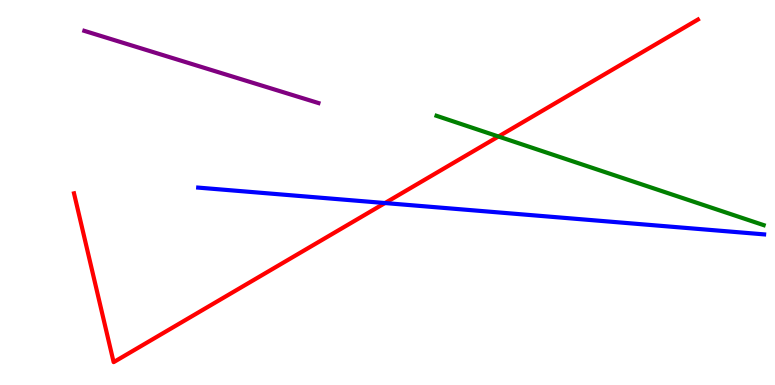[{'lines': ['blue', 'red'], 'intersections': [{'x': 4.97, 'y': 4.73}]}, {'lines': ['green', 'red'], 'intersections': [{'x': 6.43, 'y': 6.45}]}, {'lines': ['purple', 'red'], 'intersections': []}, {'lines': ['blue', 'green'], 'intersections': []}, {'lines': ['blue', 'purple'], 'intersections': []}, {'lines': ['green', 'purple'], 'intersections': []}]